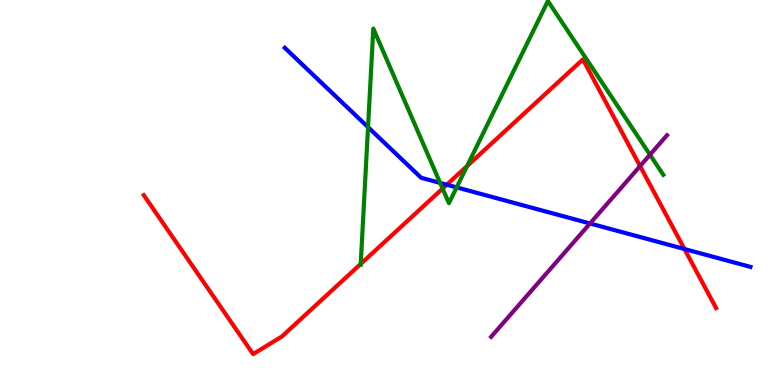[{'lines': ['blue', 'red'], 'intersections': [{'x': 5.77, 'y': 5.2}, {'x': 8.83, 'y': 3.53}]}, {'lines': ['green', 'red'], 'intersections': [{'x': 4.65, 'y': 3.14}, {'x': 5.71, 'y': 5.1}, {'x': 6.03, 'y': 5.69}]}, {'lines': ['purple', 'red'], 'intersections': [{'x': 8.26, 'y': 5.69}]}, {'lines': ['blue', 'green'], 'intersections': [{'x': 4.75, 'y': 6.7}, {'x': 5.68, 'y': 5.25}, {'x': 5.89, 'y': 5.13}]}, {'lines': ['blue', 'purple'], 'intersections': [{'x': 7.61, 'y': 4.2}]}, {'lines': ['green', 'purple'], 'intersections': [{'x': 8.39, 'y': 5.98}]}]